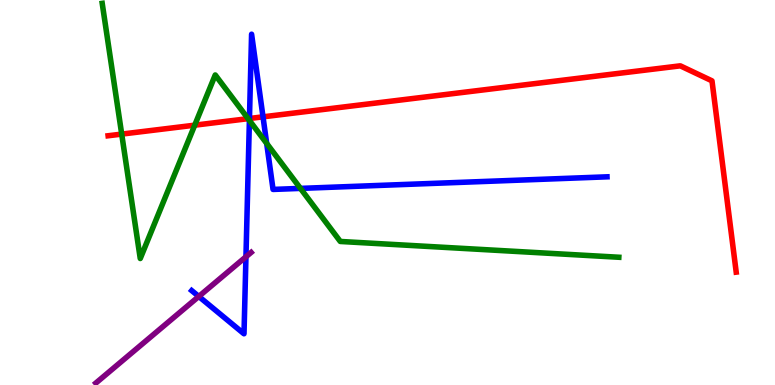[{'lines': ['blue', 'red'], 'intersections': [{'x': 3.22, 'y': 6.92}, {'x': 3.39, 'y': 6.97}]}, {'lines': ['green', 'red'], 'intersections': [{'x': 1.57, 'y': 6.52}, {'x': 2.51, 'y': 6.75}, {'x': 3.2, 'y': 6.92}]}, {'lines': ['purple', 'red'], 'intersections': []}, {'lines': ['blue', 'green'], 'intersections': [{'x': 3.22, 'y': 6.87}, {'x': 3.44, 'y': 6.27}, {'x': 3.88, 'y': 5.11}]}, {'lines': ['blue', 'purple'], 'intersections': [{'x': 2.57, 'y': 2.3}, {'x': 3.17, 'y': 3.33}]}, {'lines': ['green', 'purple'], 'intersections': []}]